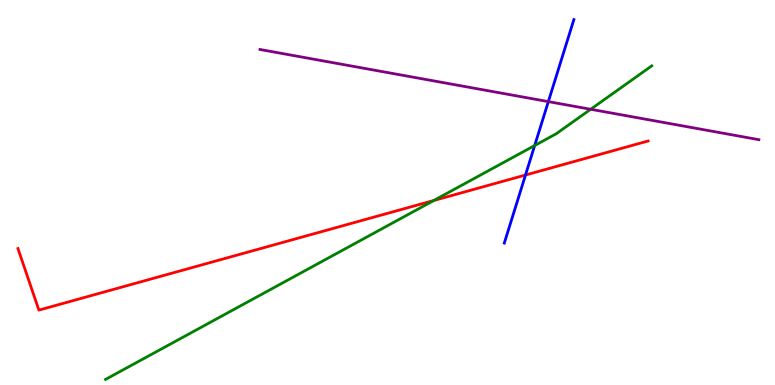[{'lines': ['blue', 'red'], 'intersections': [{'x': 6.78, 'y': 5.45}]}, {'lines': ['green', 'red'], 'intersections': [{'x': 5.6, 'y': 4.79}]}, {'lines': ['purple', 'red'], 'intersections': []}, {'lines': ['blue', 'green'], 'intersections': [{'x': 6.9, 'y': 6.22}]}, {'lines': ['blue', 'purple'], 'intersections': [{'x': 7.08, 'y': 7.36}]}, {'lines': ['green', 'purple'], 'intersections': [{'x': 7.62, 'y': 7.16}]}]